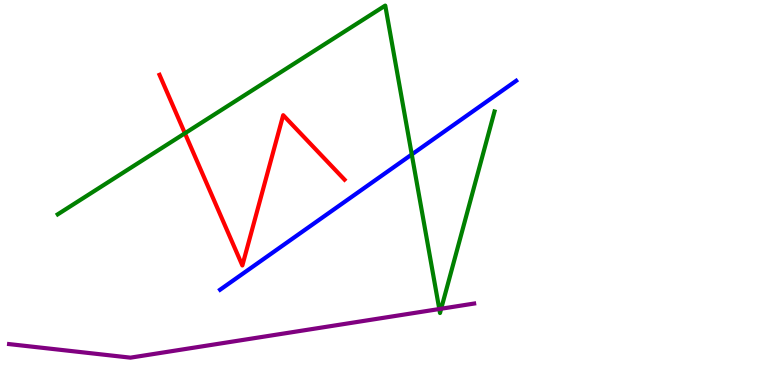[{'lines': ['blue', 'red'], 'intersections': []}, {'lines': ['green', 'red'], 'intersections': [{'x': 2.39, 'y': 6.54}]}, {'lines': ['purple', 'red'], 'intersections': []}, {'lines': ['blue', 'green'], 'intersections': [{'x': 5.31, 'y': 5.99}]}, {'lines': ['blue', 'purple'], 'intersections': []}, {'lines': ['green', 'purple'], 'intersections': [{'x': 5.67, 'y': 1.97}, {'x': 5.69, 'y': 1.98}]}]